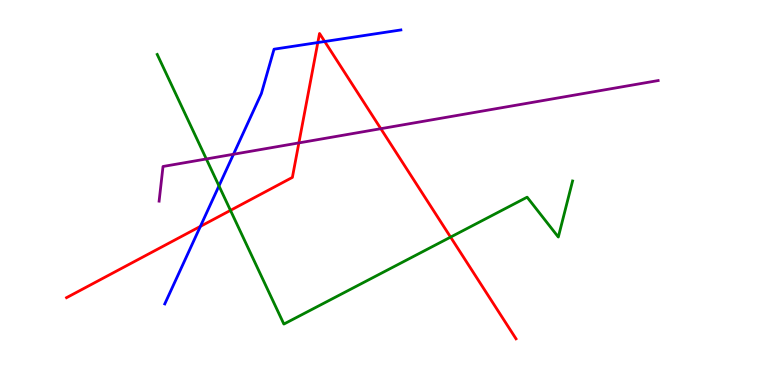[{'lines': ['blue', 'red'], 'intersections': [{'x': 2.59, 'y': 4.12}, {'x': 4.1, 'y': 8.89}, {'x': 4.19, 'y': 8.92}]}, {'lines': ['green', 'red'], 'intersections': [{'x': 2.97, 'y': 4.54}, {'x': 5.81, 'y': 3.84}]}, {'lines': ['purple', 'red'], 'intersections': [{'x': 3.86, 'y': 6.29}, {'x': 4.91, 'y': 6.66}]}, {'lines': ['blue', 'green'], 'intersections': [{'x': 2.83, 'y': 5.17}]}, {'lines': ['blue', 'purple'], 'intersections': [{'x': 3.01, 'y': 5.99}]}, {'lines': ['green', 'purple'], 'intersections': [{'x': 2.66, 'y': 5.87}]}]